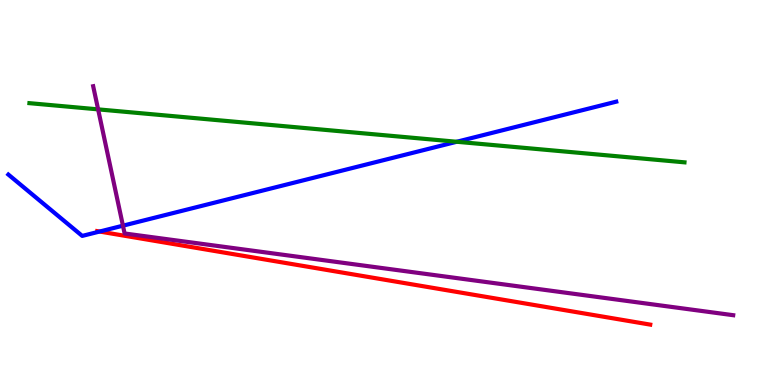[{'lines': ['blue', 'red'], 'intersections': [{'x': 1.29, 'y': 3.99}]}, {'lines': ['green', 'red'], 'intersections': []}, {'lines': ['purple', 'red'], 'intersections': []}, {'lines': ['blue', 'green'], 'intersections': [{'x': 5.89, 'y': 6.32}]}, {'lines': ['blue', 'purple'], 'intersections': [{'x': 1.59, 'y': 4.14}]}, {'lines': ['green', 'purple'], 'intersections': [{'x': 1.27, 'y': 7.16}]}]